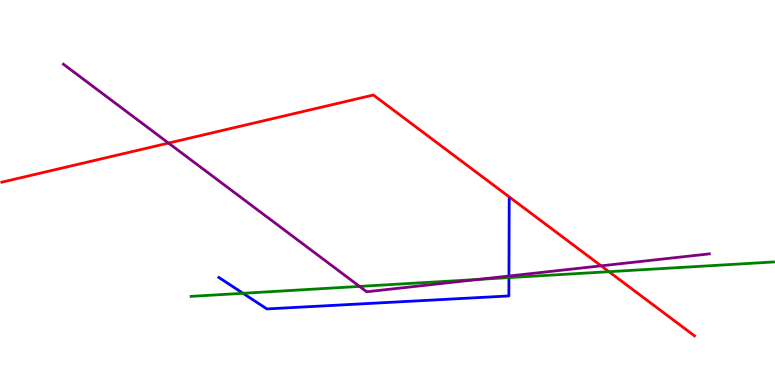[{'lines': ['blue', 'red'], 'intersections': []}, {'lines': ['green', 'red'], 'intersections': [{'x': 7.86, 'y': 2.94}]}, {'lines': ['purple', 'red'], 'intersections': [{'x': 2.17, 'y': 6.28}, {'x': 7.76, 'y': 3.1}]}, {'lines': ['blue', 'green'], 'intersections': [{'x': 3.14, 'y': 2.38}, {'x': 6.57, 'y': 2.79}]}, {'lines': ['blue', 'purple'], 'intersections': [{'x': 6.57, 'y': 2.83}]}, {'lines': ['green', 'purple'], 'intersections': [{'x': 4.64, 'y': 2.56}, {'x': 6.18, 'y': 2.74}]}]